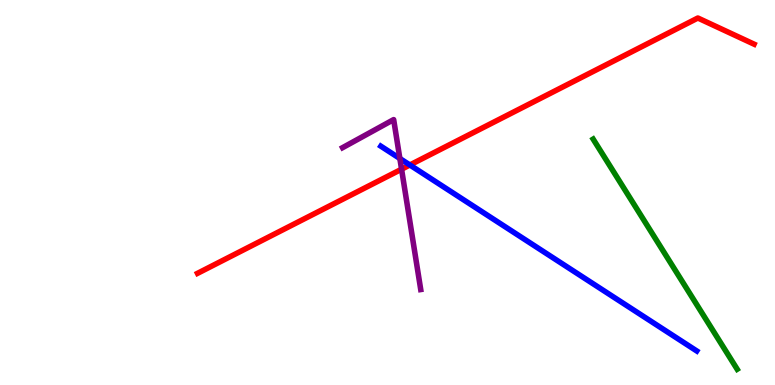[{'lines': ['blue', 'red'], 'intersections': [{'x': 5.29, 'y': 5.71}]}, {'lines': ['green', 'red'], 'intersections': []}, {'lines': ['purple', 'red'], 'intersections': [{'x': 5.18, 'y': 5.6}]}, {'lines': ['blue', 'green'], 'intersections': []}, {'lines': ['blue', 'purple'], 'intersections': [{'x': 5.16, 'y': 5.88}]}, {'lines': ['green', 'purple'], 'intersections': []}]